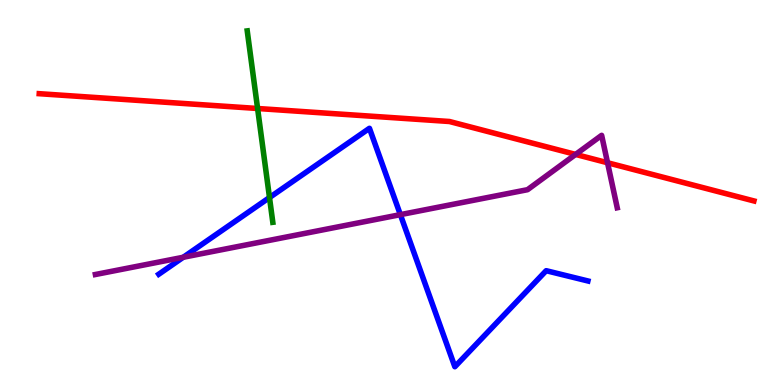[{'lines': ['blue', 'red'], 'intersections': []}, {'lines': ['green', 'red'], 'intersections': [{'x': 3.32, 'y': 7.18}]}, {'lines': ['purple', 'red'], 'intersections': [{'x': 7.43, 'y': 5.99}, {'x': 7.84, 'y': 5.77}]}, {'lines': ['blue', 'green'], 'intersections': [{'x': 3.48, 'y': 4.87}]}, {'lines': ['blue', 'purple'], 'intersections': [{'x': 2.36, 'y': 3.32}, {'x': 5.17, 'y': 4.42}]}, {'lines': ['green', 'purple'], 'intersections': []}]